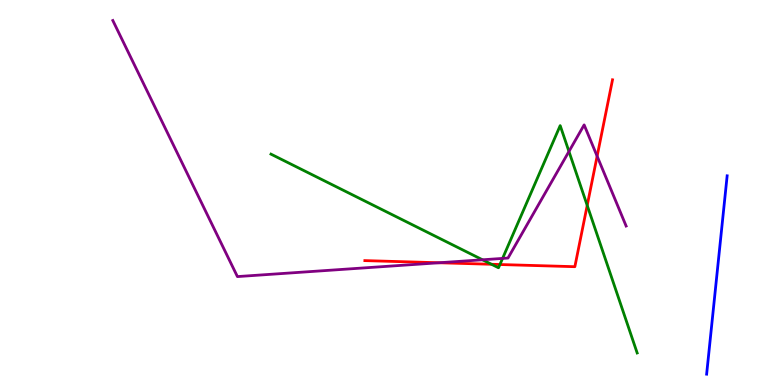[{'lines': ['blue', 'red'], 'intersections': []}, {'lines': ['green', 'red'], 'intersections': [{'x': 6.34, 'y': 3.14}, {'x': 6.45, 'y': 3.13}, {'x': 7.58, 'y': 4.67}]}, {'lines': ['purple', 'red'], 'intersections': [{'x': 5.67, 'y': 3.18}, {'x': 7.7, 'y': 5.94}]}, {'lines': ['blue', 'green'], 'intersections': []}, {'lines': ['blue', 'purple'], 'intersections': []}, {'lines': ['green', 'purple'], 'intersections': [{'x': 6.23, 'y': 3.25}, {'x': 6.48, 'y': 3.29}, {'x': 7.34, 'y': 6.07}]}]